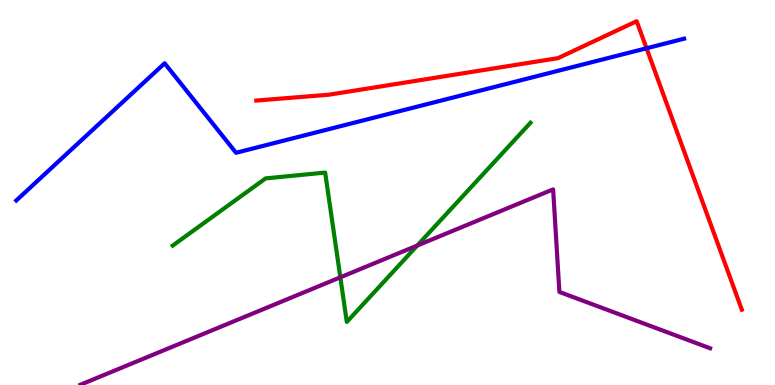[{'lines': ['blue', 'red'], 'intersections': [{'x': 8.34, 'y': 8.75}]}, {'lines': ['green', 'red'], 'intersections': []}, {'lines': ['purple', 'red'], 'intersections': []}, {'lines': ['blue', 'green'], 'intersections': []}, {'lines': ['blue', 'purple'], 'intersections': []}, {'lines': ['green', 'purple'], 'intersections': [{'x': 4.39, 'y': 2.8}, {'x': 5.38, 'y': 3.62}]}]